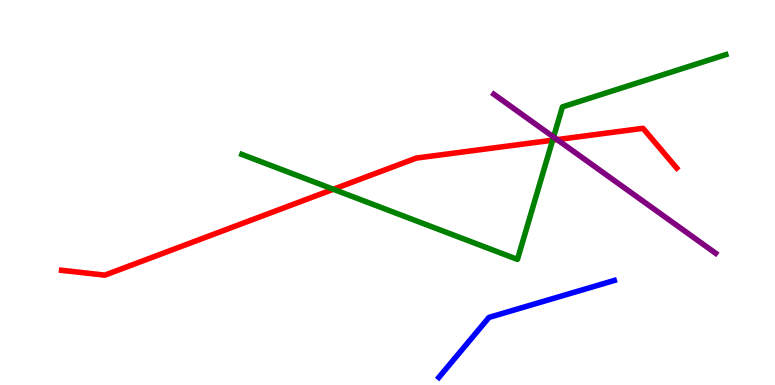[{'lines': ['blue', 'red'], 'intersections': []}, {'lines': ['green', 'red'], 'intersections': [{'x': 4.3, 'y': 5.08}, {'x': 7.13, 'y': 6.36}]}, {'lines': ['purple', 'red'], 'intersections': [{'x': 7.19, 'y': 6.37}]}, {'lines': ['blue', 'green'], 'intersections': []}, {'lines': ['blue', 'purple'], 'intersections': []}, {'lines': ['green', 'purple'], 'intersections': [{'x': 7.14, 'y': 6.44}]}]